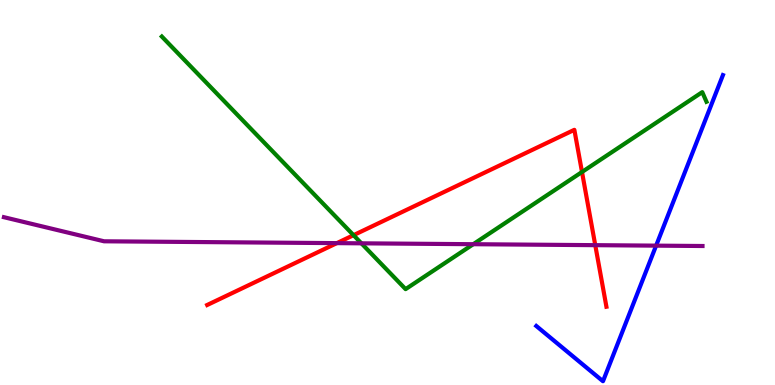[{'lines': ['blue', 'red'], 'intersections': []}, {'lines': ['green', 'red'], 'intersections': [{'x': 4.56, 'y': 3.89}, {'x': 7.51, 'y': 5.53}]}, {'lines': ['purple', 'red'], 'intersections': [{'x': 4.35, 'y': 3.68}, {'x': 7.68, 'y': 3.63}]}, {'lines': ['blue', 'green'], 'intersections': []}, {'lines': ['blue', 'purple'], 'intersections': [{'x': 8.47, 'y': 3.62}]}, {'lines': ['green', 'purple'], 'intersections': [{'x': 4.66, 'y': 3.68}, {'x': 6.11, 'y': 3.66}]}]